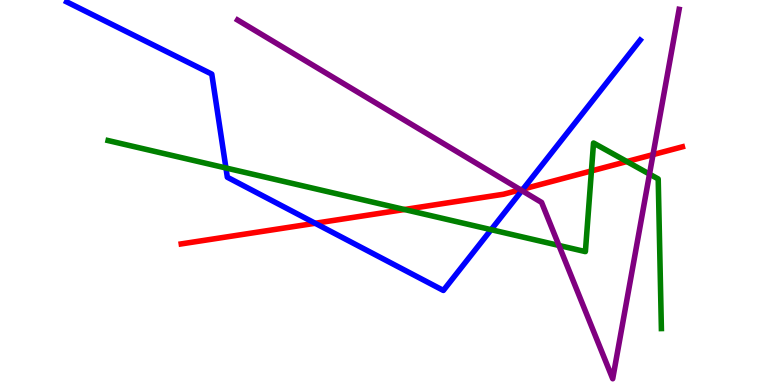[{'lines': ['blue', 'red'], 'intersections': [{'x': 4.07, 'y': 4.2}, {'x': 6.75, 'y': 5.09}]}, {'lines': ['green', 'red'], 'intersections': [{'x': 5.22, 'y': 4.56}, {'x': 7.63, 'y': 5.56}, {'x': 8.09, 'y': 5.8}]}, {'lines': ['purple', 'red'], 'intersections': [{'x': 6.72, 'y': 5.07}, {'x': 8.43, 'y': 5.98}]}, {'lines': ['blue', 'green'], 'intersections': [{'x': 2.92, 'y': 5.64}, {'x': 6.34, 'y': 4.03}]}, {'lines': ['blue', 'purple'], 'intersections': [{'x': 6.73, 'y': 5.05}]}, {'lines': ['green', 'purple'], 'intersections': [{'x': 7.21, 'y': 3.62}, {'x': 8.38, 'y': 5.48}]}]